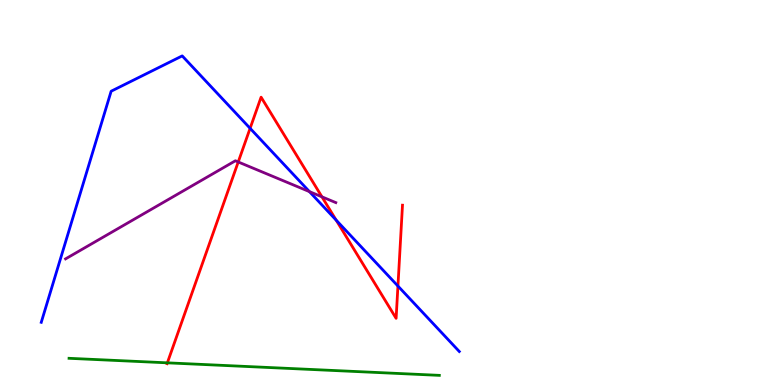[{'lines': ['blue', 'red'], 'intersections': [{'x': 3.23, 'y': 6.67}, {'x': 4.34, 'y': 4.28}, {'x': 5.13, 'y': 2.57}]}, {'lines': ['green', 'red'], 'intersections': [{'x': 2.16, 'y': 0.576}]}, {'lines': ['purple', 'red'], 'intersections': [{'x': 3.07, 'y': 5.79}, {'x': 4.15, 'y': 4.89}]}, {'lines': ['blue', 'green'], 'intersections': []}, {'lines': ['blue', 'purple'], 'intersections': [{'x': 3.99, 'y': 5.02}]}, {'lines': ['green', 'purple'], 'intersections': []}]